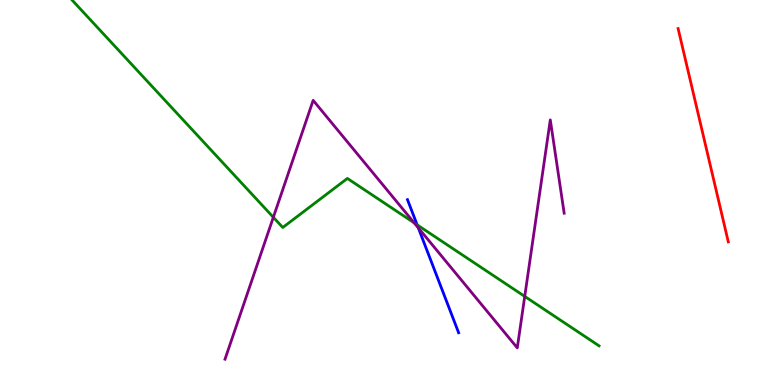[{'lines': ['blue', 'red'], 'intersections': []}, {'lines': ['green', 'red'], 'intersections': []}, {'lines': ['purple', 'red'], 'intersections': []}, {'lines': ['blue', 'green'], 'intersections': [{'x': 5.38, 'y': 4.16}]}, {'lines': ['blue', 'purple'], 'intersections': [{'x': 5.4, 'y': 4.08}]}, {'lines': ['green', 'purple'], 'intersections': [{'x': 3.53, 'y': 4.36}, {'x': 5.34, 'y': 4.21}, {'x': 6.77, 'y': 2.3}]}]